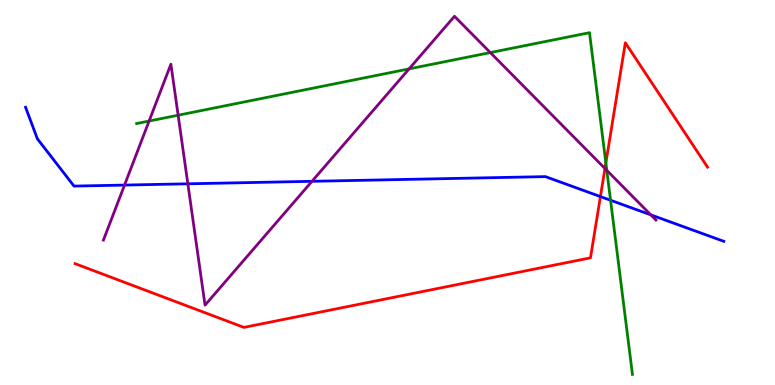[{'lines': ['blue', 'red'], 'intersections': [{'x': 7.75, 'y': 4.89}]}, {'lines': ['green', 'red'], 'intersections': [{'x': 7.82, 'y': 5.77}]}, {'lines': ['purple', 'red'], 'intersections': [{'x': 7.81, 'y': 5.62}]}, {'lines': ['blue', 'green'], 'intersections': [{'x': 7.88, 'y': 4.8}]}, {'lines': ['blue', 'purple'], 'intersections': [{'x': 1.61, 'y': 5.19}, {'x': 2.42, 'y': 5.23}, {'x': 4.03, 'y': 5.29}, {'x': 8.4, 'y': 4.42}]}, {'lines': ['green', 'purple'], 'intersections': [{'x': 1.92, 'y': 6.86}, {'x': 2.3, 'y': 7.01}, {'x': 5.28, 'y': 8.21}, {'x': 6.33, 'y': 8.63}, {'x': 7.83, 'y': 5.58}]}]